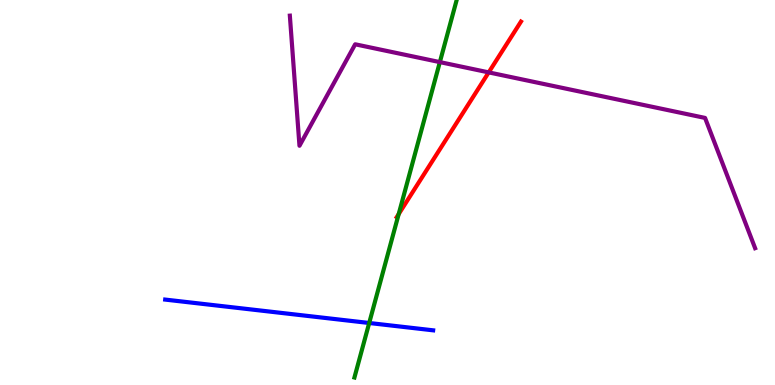[{'lines': ['blue', 'red'], 'intersections': []}, {'lines': ['green', 'red'], 'intersections': [{'x': 5.14, 'y': 4.44}]}, {'lines': ['purple', 'red'], 'intersections': [{'x': 6.31, 'y': 8.12}]}, {'lines': ['blue', 'green'], 'intersections': [{'x': 4.76, 'y': 1.61}]}, {'lines': ['blue', 'purple'], 'intersections': []}, {'lines': ['green', 'purple'], 'intersections': [{'x': 5.68, 'y': 8.39}]}]